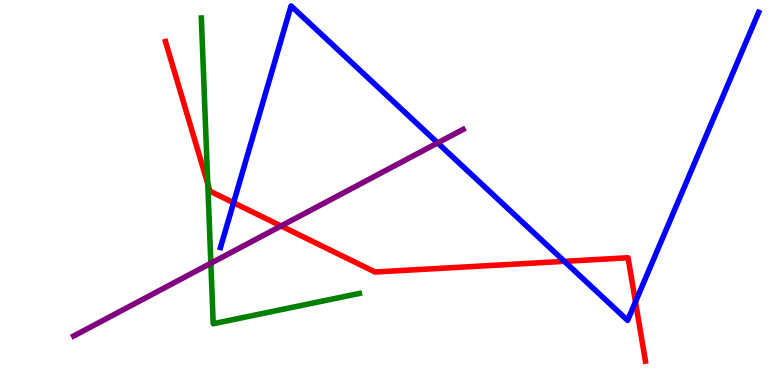[{'lines': ['blue', 'red'], 'intersections': [{'x': 3.01, 'y': 4.73}, {'x': 7.28, 'y': 3.21}, {'x': 8.2, 'y': 2.16}]}, {'lines': ['green', 'red'], 'intersections': [{'x': 2.68, 'y': 5.23}]}, {'lines': ['purple', 'red'], 'intersections': [{'x': 3.63, 'y': 4.13}]}, {'lines': ['blue', 'green'], 'intersections': []}, {'lines': ['blue', 'purple'], 'intersections': [{'x': 5.65, 'y': 6.29}]}, {'lines': ['green', 'purple'], 'intersections': [{'x': 2.72, 'y': 3.16}]}]